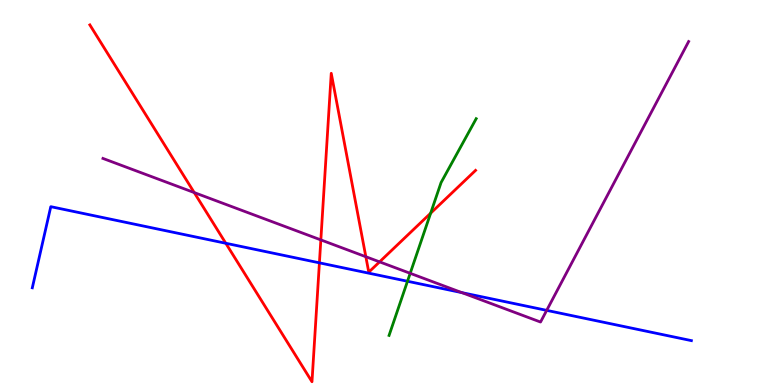[{'lines': ['blue', 'red'], 'intersections': [{'x': 2.91, 'y': 3.68}, {'x': 4.12, 'y': 3.17}]}, {'lines': ['green', 'red'], 'intersections': [{'x': 5.56, 'y': 4.46}]}, {'lines': ['purple', 'red'], 'intersections': [{'x': 2.51, 'y': 5.0}, {'x': 4.14, 'y': 3.77}, {'x': 4.72, 'y': 3.33}, {'x': 4.9, 'y': 3.2}]}, {'lines': ['blue', 'green'], 'intersections': [{'x': 5.26, 'y': 2.69}]}, {'lines': ['blue', 'purple'], 'intersections': [{'x': 5.96, 'y': 2.4}, {'x': 7.05, 'y': 1.94}]}, {'lines': ['green', 'purple'], 'intersections': [{'x': 5.29, 'y': 2.9}]}]